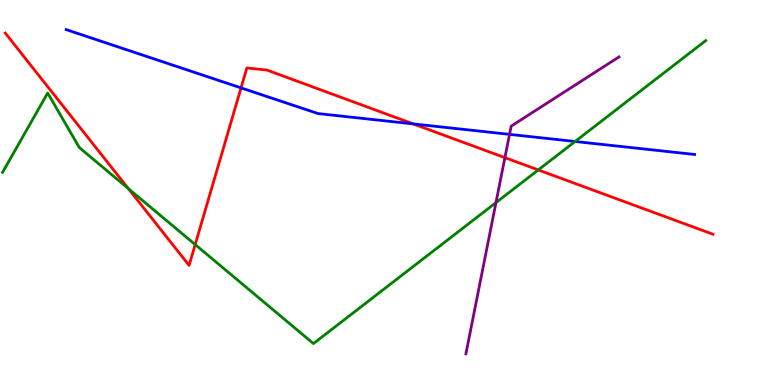[{'lines': ['blue', 'red'], 'intersections': [{'x': 3.11, 'y': 7.72}, {'x': 5.33, 'y': 6.78}]}, {'lines': ['green', 'red'], 'intersections': [{'x': 1.66, 'y': 5.1}, {'x': 2.52, 'y': 3.65}, {'x': 6.95, 'y': 5.59}]}, {'lines': ['purple', 'red'], 'intersections': [{'x': 6.51, 'y': 5.91}]}, {'lines': ['blue', 'green'], 'intersections': [{'x': 7.42, 'y': 6.33}]}, {'lines': ['blue', 'purple'], 'intersections': [{'x': 6.57, 'y': 6.51}]}, {'lines': ['green', 'purple'], 'intersections': [{'x': 6.4, 'y': 4.74}]}]